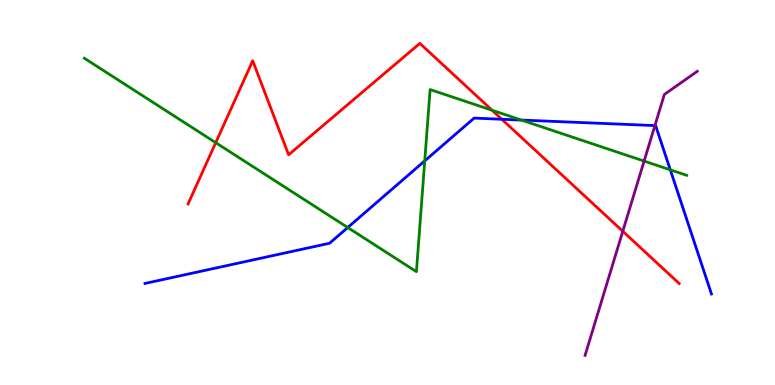[{'lines': ['blue', 'red'], 'intersections': [{'x': 6.47, 'y': 6.9}]}, {'lines': ['green', 'red'], 'intersections': [{'x': 2.78, 'y': 6.29}, {'x': 6.35, 'y': 7.14}]}, {'lines': ['purple', 'red'], 'intersections': [{'x': 8.04, 'y': 3.99}]}, {'lines': ['blue', 'green'], 'intersections': [{'x': 4.49, 'y': 4.09}, {'x': 5.48, 'y': 5.82}, {'x': 6.73, 'y': 6.88}, {'x': 8.65, 'y': 5.59}]}, {'lines': ['blue', 'purple'], 'intersections': [{'x': 8.45, 'y': 6.74}]}, {'lines': ['green', 'purple'], 'intersections': [{'x': 8.31, 'y': 5.82}]}]